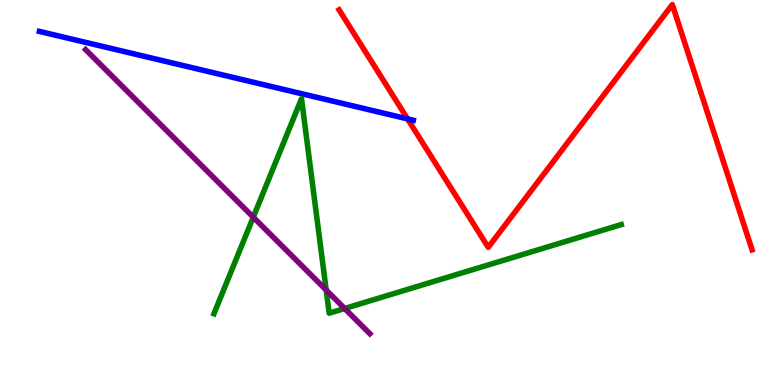[{'lines': ['blue', 'red'], 'intersections': [{'x': 5.26, 'y': 6.91}]}, {'lines': ['green', 'red'], 'intersections': []}, {'lines': ['purple', 'red'], 'intersections': []}, {'lines': ['blue', 'green'], 'intersections': []}, {'lines': ['blue', 'purple'], 'intersections': []}, {'lines': ['green', 'purple'], 'intersections': [{'x': 3.27, 'y': 4.36}, {'x': 4.21, 'y': 2.47}, {'x': 4.45, 'y': 1.99}]}]